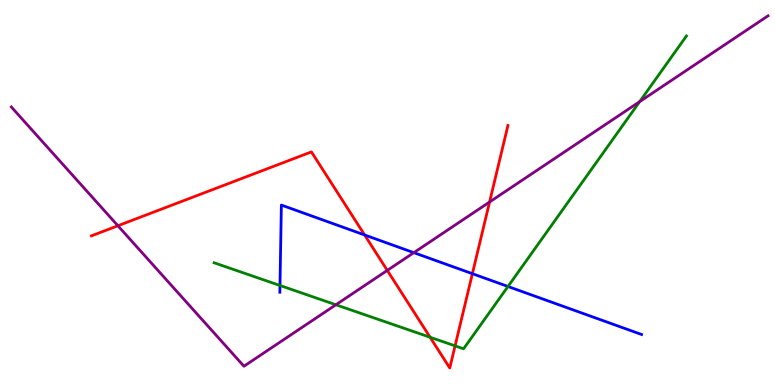[{'lines': ['blue', 'red'], 'intersections': [{'x': 4.7, 'y': 3.9}, {'x': 6.1, 'y': 2.89}]}, {'lines': ['green', 'red'], 'intersections': [{'x': 5.55, 'y': 1.24}, {'x': 5.87, 'y': 1.02}]}, {'lines': ['purple', 'red'], 'intersections': [{'x': 1.52, 'y': 4.14}, {'x': 5.0, 'y': 2.98}, {'x': 6.32, 'y': 4.75}]}, {'lines': ['blue', 'green'], 'intersections': [{'x': 3.61, 'y': 2.58}, {'x': 6.55, 'y': 2.56}]}, {'lines': ['blue', 'purple'], 'intersections': [{'x': 5.34, 'y': 3.44}]}, {'lines': ['green', 'purple'], 'intersections': [{'x': 4.33, 'y': 2.08}, {'x': 8.25, 'y': 7.36}]}]